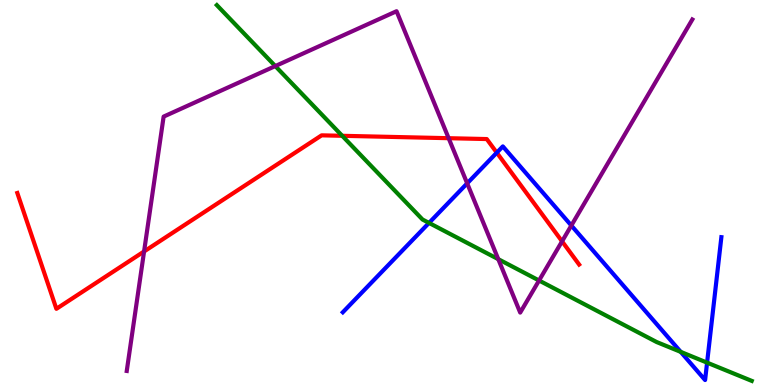[{'lines': ['blue', 'red'], 'intersections': [{'x': 6.41, 'y': 6.03}]}, {'lines': ['green', 'red'], 'intersections': [{'x': 4.42, 'y': 6.47}]}, {'lines': ['purple', 'red'], 'intersections': [{'x': 1.86, 'y': 3.47}, {'x': 5.79, 'y': 6.41}, {'x': 7.25, 'y': 3.73}]}, {'lines': ['blue', 'green'], 'intersections': [{'x': 5.54, 'y': 4.21}, {'x': 8.78, 'y': 0.86}, {'x': 9.12, 'y': 0.581}]}, {'lines': ['blue', 'purple'], 'intersections': [{'x': 6.03, 'y': 5.24}, {'x': 7.37, 'y': 4.14}]}, {'lines': ['green', 'purple'], 'intersections': [{'x': 3.55, 'y': 8.28}, {'x': 6.43, 'y': 3.27}, {'x': 6.96, 'y': 2.71}]}]